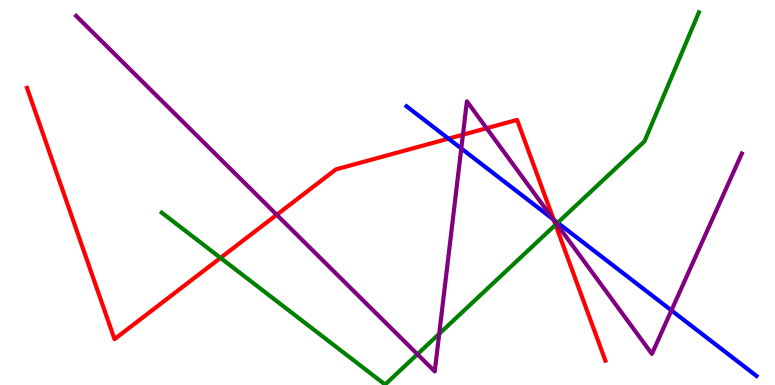[{'lines': ['blue', 'red'], 'intersections': [{'x': 5.79, 'y': 6.4}, {'x': 7.14, 'y': 4.29}]}, {'lines': ['green', 'red'], 'intersections': [{'x': 2.85, 'y': 3.3}, {'x': 7.17, 'y': 4.16}]}, {'lines': ['purple', 'red'], 'intersections': [{'x': 3.57, 'y': 4.42}, {'x': 5.97, 'y': 6.5}, {'x': 6.28, 'y': 6.67}, {'x': 7.15, 'y': 4.29}]}, {'lines': ['blue', 'green'], 'intersections': [{'x': 7.2, 'y': 4.21}]}, {'lines': ['blue', 'purple'], 'intersections': [{'x': 5.95, 'y': 6.14}, {'x': 7.14, 'y': 4.3}, {'x': 8.66, 'y': 1.94}]}, {'lines': ['green', 'purple'], 'intersections': [{'x': 5.39, 'y': 0.799}, {'x': 5.67, 'y': 1.33}, {'x': 7.18, 'y': 4.19}]}]